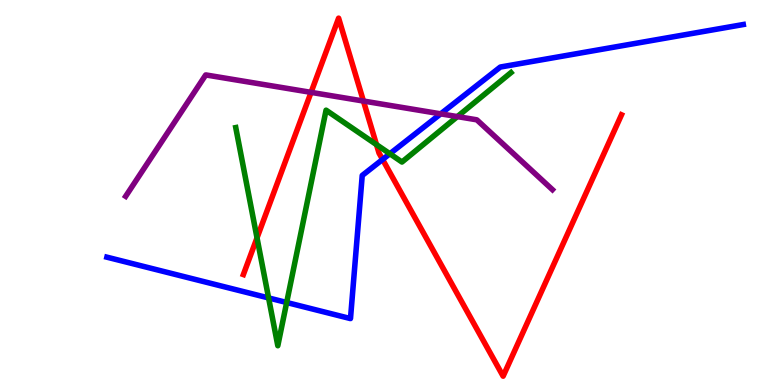[{'lines': ['blue', 'red'], 'intersections': [{'x': 4.94, 'y': 5.86}]}, {'lines': ['green', 'red'], 'intersections': [{'x': 3.32, 'y': 3.82}, {'x': 4.86, 'y': 6.24}]}, {'lines': ['purple', 'red'], 'intersections': [{'x': 4.01, 'y': 7.6}, {'x': 4.69, 'y': 7.38}]}, {'lines': ['blue', 'green'], 'intersections': [{'x': 3.47, 'y': 2.26}, {'x': 3.7, 'y': 2.14}, {'x': 5.03, 'y': 6.01}]}, {'lines': ['blue', 'purple'], 'intersections': [{'x': 5.69, 'y': 7.04}]}, {'lines': ['green', 'purple'], 'intersections': [{'x': 5.9, 'y': 6.97}]}]